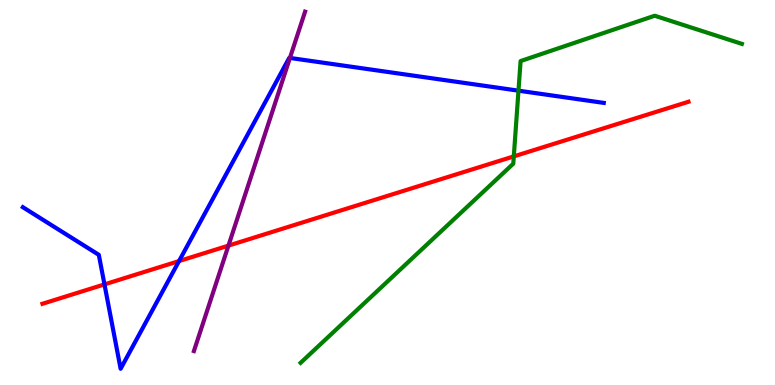[{'lines': ['blue', 'red'], 'intersections': [{'x': 1.35, 'y': 2.61}, {'x': 2.31, 'y': 3.22}]}, {'lines': ['green', 'red'], 'intersections': [{'x': 6.63, 'y': 5.94}]}, {'lines': ['purple', 'red'], 'intersections': [{'x': 2.95, 'y': 3.62}]}, {'lines': ['blue', 'green'], 'intersections': [{'x': 6.69, 'y': 7.64}]}, {'lines': ['blue', 'purple'], 'intersections': [{'x': 3.74, 'y': 8.5}]}, {'lines': ['green', 'purple'], 'intersections': []}]